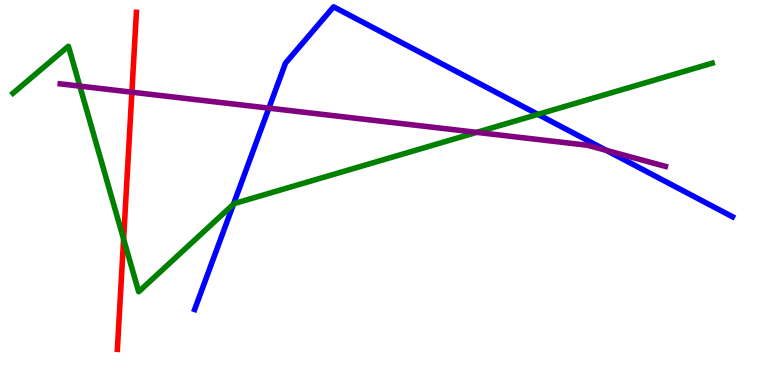[{'lines': ['blue', 'red'], 'intersections': []}, {'lines': ['green', 'red'], 'intersections': [{'x': 1.59, 'y': 3.79}]}, {'lines': ['purple', 'red'], 'intersections': [{'x': 1.7, 'y': 7.61}]}, {'lines': ['blue', 'green'], 'intersections': [{'x': 3.01, 'y': 4.7}, {'x': 6.94, 'y': 7.03}]}, {'lines': ['blue', 'purple'], 'intersections': [{'x': 3.47, 'y': 7.19}, {'x': 7.82, 'y': 6.09}]}, {'lines': ['green', 'purple'], 'intersections': [{'x': 1.03, 'y': 7.76}, {'x': 6.15, 'y': 6.56}]}]